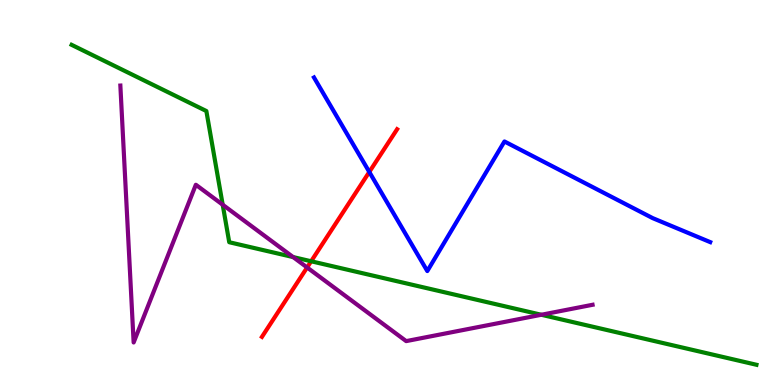[{'lines': ['blue', 'red'], 'intersections': [{'x': 4.77, 'y': 5.53}]}, {'lines': ['green', 'red'], 'intersections': [{'x': 4.01, 'y': 3.21}]}, {'lines': ['purple', 'red'], 'intersections': [{'x': 3.96, 'y': 3.05}]}, {'lines': ['blue', 'green'], 'intersections': []}, {'lines': ['blue', 'purple'], 'intersections': []}, {'lines': ['green', 'purple'], 'intersections': [{'x': 2.87, 'y': 4.68}, {'x': 3.78, 'y': 3.32}, {'x': 6.98, 'y': 1.82}]}]